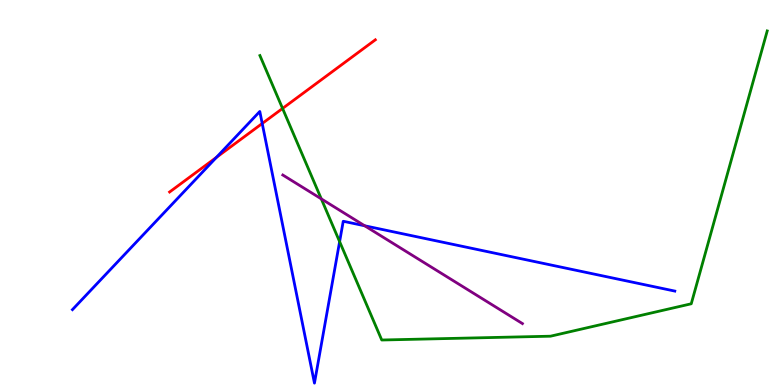[{'lines': ['blue', 'red'], 'intersections': [{'x': 2.79, 'y': 5.91}, {'x': 3.38, 'y': 6.79}]}, {'lines': ['green', 'red'], 'intersections': [{'x': 3.65, 'y': 7.18}]}, {'lines': ['purple', 'red'], 'intersections': []}, {'lines': ['blue', 'green'], 'intersections': [{'x': 4.38, 'y': 3.72}]}, {'lines': ['blue', 'purple'], 'intersections': [{'x': 4.71, 'y': 4.14}]}, {'lines': ['green', 'purple'], 'intersections': [{'x': 4.15, 'y': 4.83}]}]